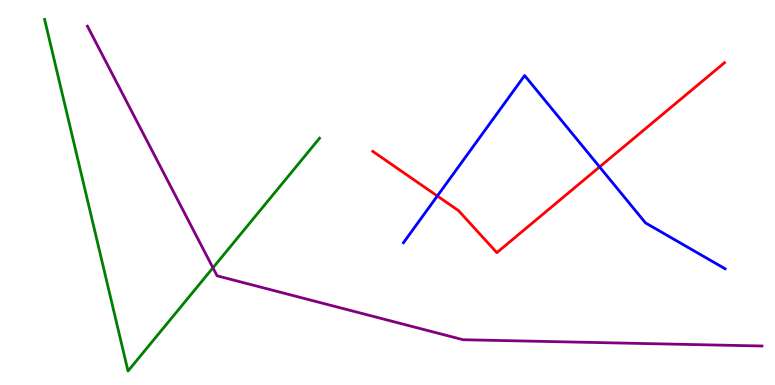[{'lines': ['blue', 'red'], 'intersections': [{'x': 5.64, 'y': 4.91}, {'x': 7.74, 'y': 5.66}]}, {'lines': ['green', 'red'], 'intersections': []}, {'lines': ['purple', 'red'], 'intersections': []}, {'lines': ['blue', 'green'], 'intersections': []}, {'lines': ['blue', 'purple'], 'intersections': []}, {'lines': ['green', 'purple'], 'intersections': [{'x': 2.75, 'y': 3.04}]}]